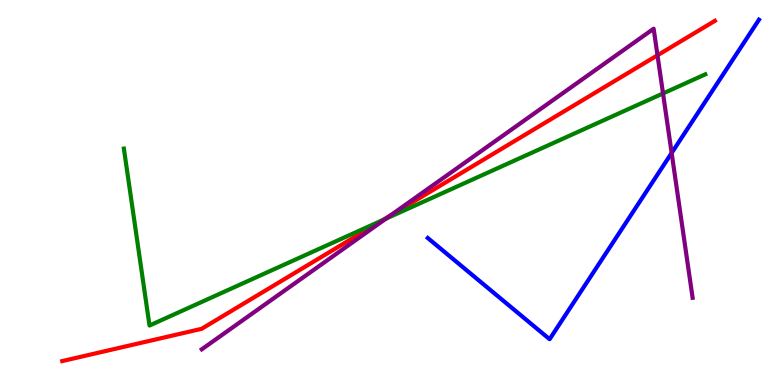[{'lines': ['blue', 'red'], 'intersections': []}, {'lines': ['green', 'red'], 'intersections': [{'x': 4.94, 'y': 4.28}]}, {'lines': ['purple', 'red'], 'intersections': [{'x': 5.03, 'y': 4.39}, {'x': 8.48, 'y': 8.56}]}, {'lines': ['blue', 'green'], 'intersections': []}, {'lines': ['blue', 'purple'], 'intersections': [{'x': 8.67, 'y': 6.03}]}, {'lines': ['green', 'purple'], 'intersections': [{'x': 4.98, 'y': 4.32}, {'x': 8.56, 'y': 7.57}]}]